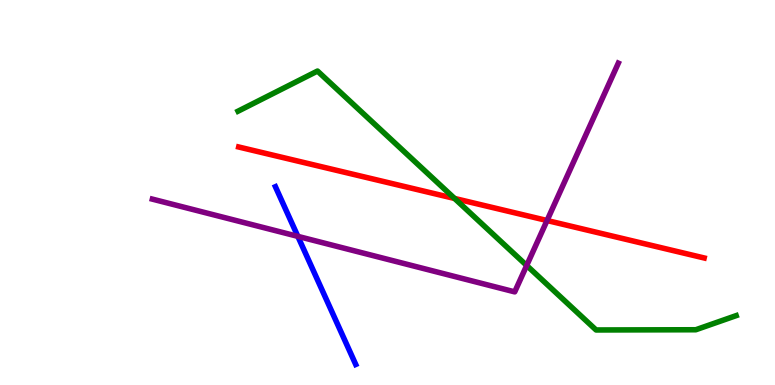[{'lines': ['blue', 'red'], 'intersections': []}, {'lines': ['green', 'red'], 'intersections': [{'x': 5.87, 'y': 4.85}]}, {'lines': ['purple', 'red'], 'intersections': [{'x': 7.06, 'y': 4.27}]}, {'lines': ['blue', 'green'], 'intersections': []}, {'lines': ['blue', 'purple'], 'intersections': [{'x': 3.84, 'y': 3.86}]}, {'lines': ['green', 'purple'], 'intersections': [{'x': 6.8, 'y': 3.1}]}]